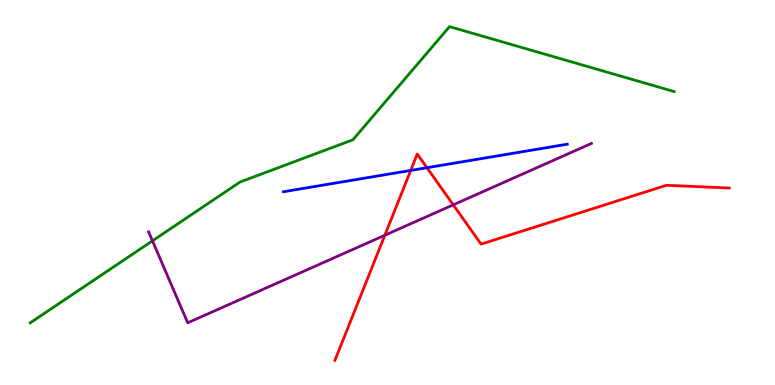[{'lines': ['blue', 'red'], 'intersections': [{'x': 5.3, 'y': 5.57}, {'x': 5.51, 'y': 5.64}]}, {'lines': ['green', 'red'], 'intersections': []}, {'lines': ['purple', 'red'], 'intersections': [{'x': 4.97, 'y': 3.89}, {'x': 5.85, 'y': 4.68}]}, {'lines': ['blue', 'green'], 'intersections': []}, {'lines': ['blue', 'purple'], 'intersections': []}, {'lines': ['green', 'purple'], 'intersections': [{'x': 1.97, 'y': 3.74}]}]